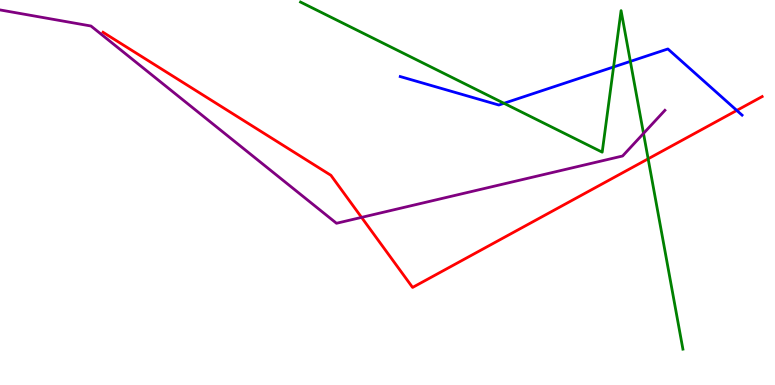[{'lines': ['blue', 'red'], 'intersections': [{'x': 9.51, 'y': 7.13}]}, {'lines': ['green', 'red'], 'intersections': [{'x': 8.36, 'y': 5.87}]}, {'lines': ['purple', 'red'], 'intersections': [{'x': 4.67, 'y': 4.35}]}, {'lines': ['blue', 'green'], 'intersections': [{'x': 6.5, 'y': 7.32}, {'x': 7.92, 'y': 8.26}, {'x': 8.13, 'y': 8.41}]}, {'lines': ['blue', 'purple'], 'intersections': []}, {'lines': ['green', 'purple'], 'intersections': [{'x': 8.3, 'y': 6.53}]}]